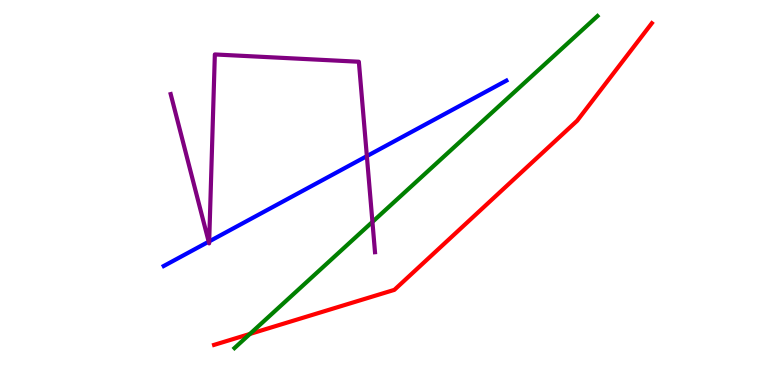[{'lines': ['blue', 'red'], 'intersections': []}, {'lines': ['green', 'red'], 'intersections': [{'x': 3.22, 'y': 1.33}]}, {'lines': ['purple', 'red'], 'intersections': []}, {'lines': ['blue', 'green'], 'intersections': []}, {'lines': ['blue', 'purple'], 'intersections': [{'x': 2.69, 'y': 3.72}, {'x': 2.7, 'y': 3.73}, {'x': 4.73, 'y': 5.95}]}, {'lines': ['green', 'purple'], 'intersections': [{'x': 4.81, 'y': 4.24}]}]